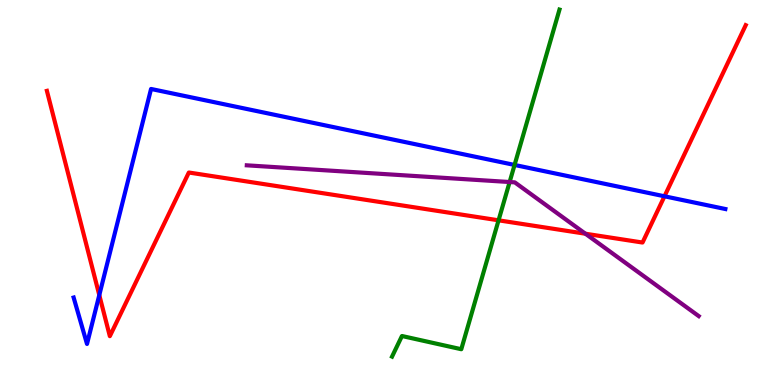[{'lines': ['blue', 'red'], 'intersections': [{'x': 1.28, 'y': 2.34}, {'x': 8.57, 'y': 4.9}]}, {'lines': ['green', 'red'], 'intersections': [{'x': 6.43, 'y': 4.28}]}, {'lines': ['purple', 'red'], 'intersections': [{'x': 7.55, 'y': 3.93}]}, {'lines': ['blue', 'green'], 'intersections': [{'x': 6.64, 'y': 5.72}]}, {'lines': ['blue', 'purple'], 'intersections': []}, {'lines': ['green', 'purple'], 'intersections': [{'x': 6.58, 'y': 5.27}]}]